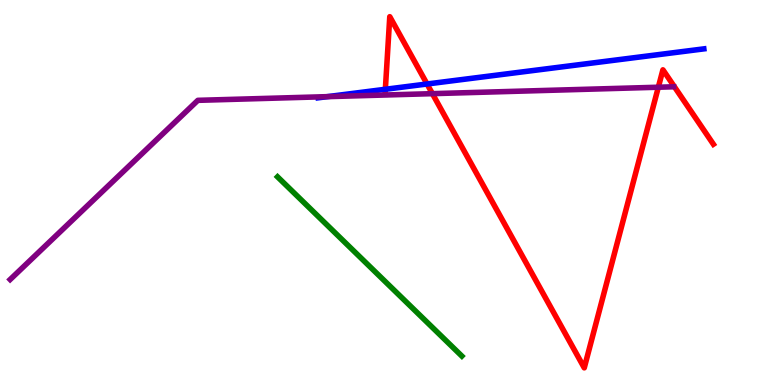[{'lines': ['blue', 'red'], 'intersections': [{'x': 4.97, 'y': 7.68}, {'x': 5.51, 'y': 7.82}]}, {'lines': ['green', 'red'], 'intersections': []}, {'lines': ['purple', 'red'], 'intersections': [{'x': 5.58, 'y': 7.57}, {'x': 8.49, 'y': 7.73}]}, {'lines': ['blue', 'green'], 'intersections': []}, {'lines': ['blue', 'purple'], 'intersections': [{'x': 4.22, 'y': 7.49}]}, {'lines': ['green', 'purple'], 'intersections': []}]